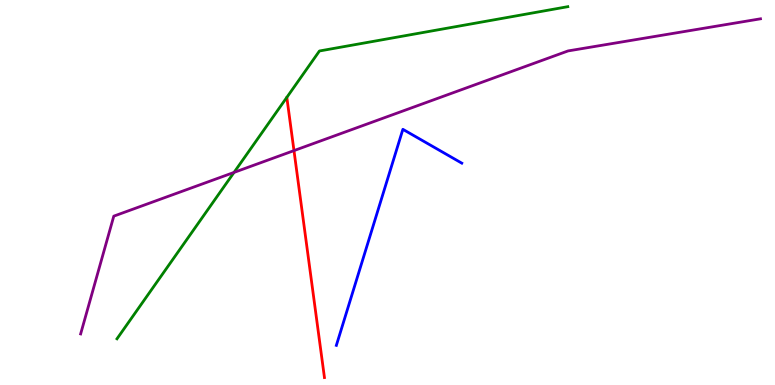[{'lines': ['blue', 'red'], 'intersections': []}, {'lines': ['green', 'red'], 'intersections': []}, {'lines': ['purple', 'red'], 'intersections': [{'x': 3.79, 'y': 6.09}]}, {'lines': ['blue', 'green'], 'intersections': []}, {'lines': ['blue', 'purple'], 'intersections': []}, {'lines': ['green', 'purple'], 'intersections': [{'x': 3.02, 'y': 5.52}]}]